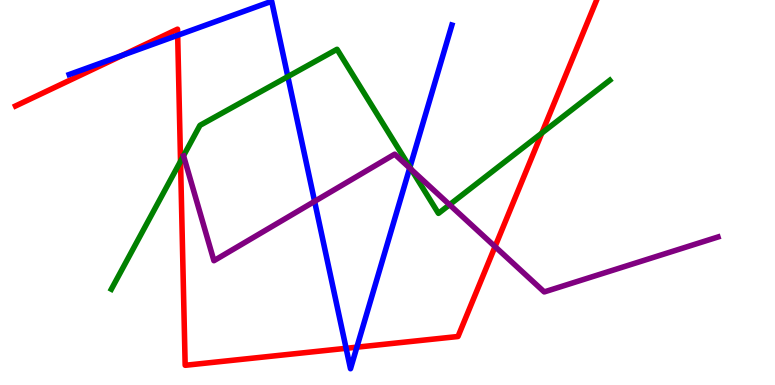[{'lines': ['blue', 'red'], 'intersections': [{'x': 1.58, 'y': 8.57}, {'x': 2.29, 'y': 9.08}, {'x': 4.47, 'y': 0.953}, {'x': 4.6, 'y': 0.982}]}, {'lines': ['green', 'red'], 'intersections': [{'x': 2.33, 'y': 5.81}, {'x': 6.99, 'y': 6.54}]}, {'lines': ['purple', 'red'], 'intersections': [{'x': 6.39, 'y': 3.59}]}, {'lines': ['blue', 'green'], 'intersections': [{'x': 3.71, 'y': 8.01}, {'x': 5.29, 'y': 5.66}]}, {'lines': ['blue', 'purple'], 'intersections': [{'x': 4.06, 'y': 4.77}, {'x': 5.29, 'y': 5.64}]}, {'lines': ['green', 'purple'], 'intersections': [{'x': 5.31, 'y': 5.6}, {'x': 5.8, 'y': 4.68}]}]